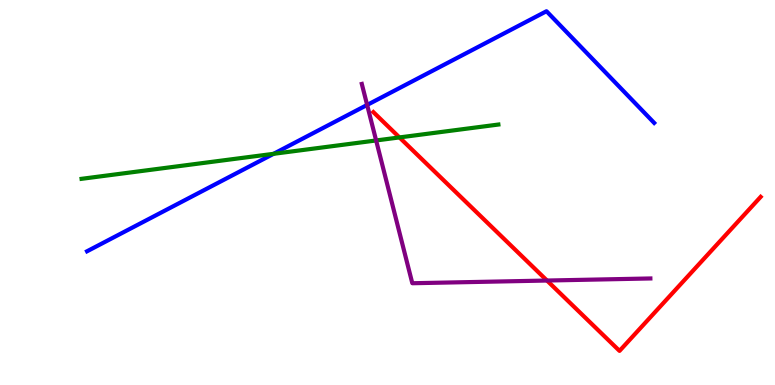[{'lines': ['blue', 'red'], 'intersections': []}, {'lines': ['green', 'red'], 'intersections': [{'x': 5.15, 'y': 6.43}]}, {'lines': ['purple', 'red'], 'intersections': [{'x': 7.06, 'y': 2.71}]}, {'lines': ['blue', 'green'], 'intersections': [{'x': 3.53, 'y': 6.0}]}, {'lines': ['blue', 'purple'], 'intersections': [{'x': 4.74, 'y': 7.27}]}, {'lines': ['green', 'purple'], 'intersections': [{'x': 4.85, 'y': 6.35}]}]